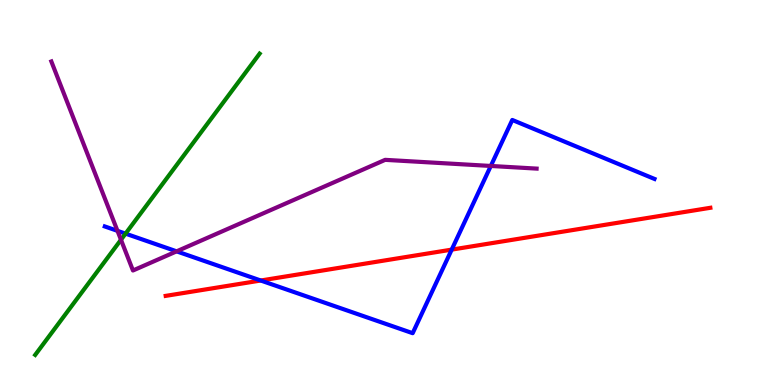[{'lines': ['blue', 'red'], 'intersections': [{'x': 3.36, 'y': 2.71}, {'x': 5.83, 'y': 3.52}]}, {'lines': ['green', 'red'], 'intersections': []}, {'lines': ['purple', 'red'], 'intersections': []}, {'lines': ['blue', 'green'], 'intersections': [{'x': 1.62, 'y': 3.93}]}, {'lines': ['blue', 'purple'], 'intersections': [{'x': 1.52, 'y': 4.0}, {'x': 2.28, 'y': 3.47}, {'x': 6.33, 'y': 5.69}]}, {'lines': ['green', 'purple'], 'intersections': [{'x': 1.56, 'y': 3.77}]}]